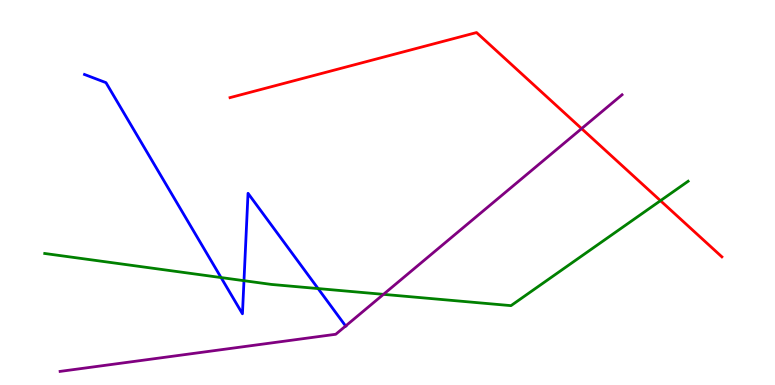[{'lines': ['blue', 'red'], 'intersections': []}, {'lines': ['green', 'red'], 'intersections': [{'x': 8.52, 'y': 4.79}]}, {'lines': ['purple', 'red'], 'intersections': [{'x': 7.5, 'y': 6.66}]}, {'lines': ['blue', 'green'], 'intersections': [{'x': 2.85, 'y': 2.79}, {'x': 3.15, 'y': 2.71}, {'x': 4.1, 'y': 2.5}]}, {'lines': ['blue', 'purple'], 'intersections': [{'x': 4.46, 'y': 1.53}]}, {'lines': ['green', 'purple'], 'intersections': [{'x': 4.95, 'y': 2.35}]}]